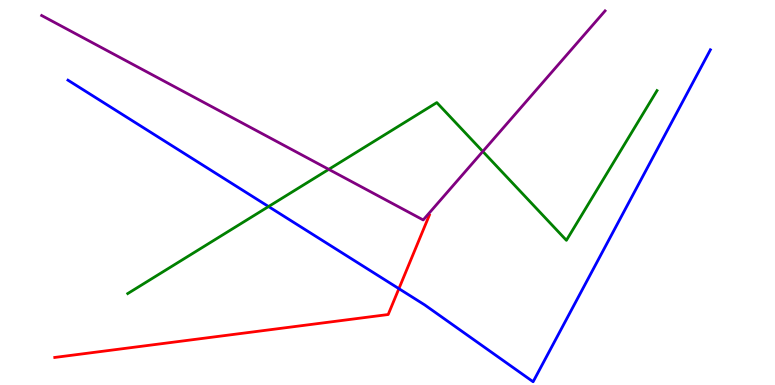[{'lines': ['blue', 'red'], 'intersections': [{'x': 5.15, 'y': 2.5}]}, {'lines': ['green', 'red'], 'intersections': []}, {'lines': ['purple', 'red'], 'intersections': []}, {'lines': ['blue', 'green'], 'intersections': [{'x': 3.47, 'y': 4.64}]}, {'lines': ['blue', 'purple'], 'intersections': []}, {'lines': ['green', 'purple'], 'intersections': [{'x': 4.24, 'y': 5.6}, {'x': 6.23, 'y': 6.07}]}]